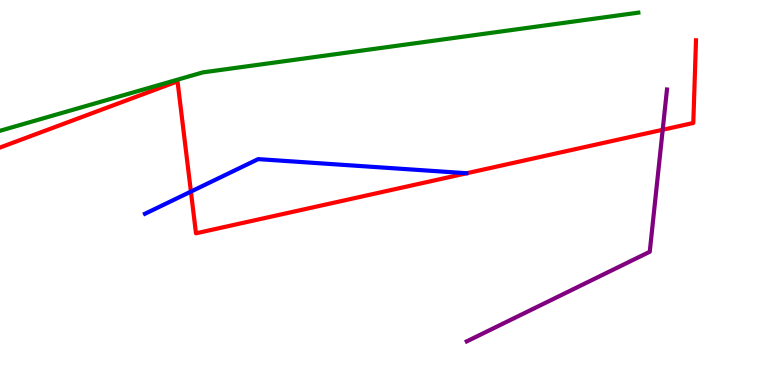[{'lines': ['blue', 'red'], 'intersections': [{'x': 2.46, 'y': 5.02}]}, {'lines': ['green', 'red'], 'intersections': []}, {'lines': ['purple', 'red'], 'intersections': [{'x': 8.55, 'y': 6.63}]}, {'lines': ['blue', 'green'], 'intersections': []}, {'lines': ['blue', 'purple'], 'intersections': []}, {'lines': ['green', 'purple'], 'intersections': []}]